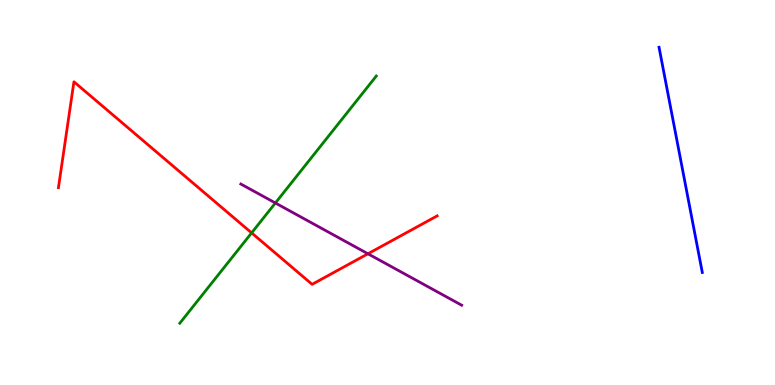[{'lines': ['blue', 'red'], 'intersections': []}, {'lines': ['green', 'red'], 'intersections': [{'x': 3.25, 'y': 3.95}]}, {'lines': ['purple', 'red'], 'intersections': [{'x': 4.75, 'y': 3.41}]}, {'lines': ['blue', 'green'], 'intersections': []}, {'lines': ['blue', 'purple'], 'intersections': []}, {'lines': ['green', 'purple'], 'intersections': [{'x': 3.55, 'y': 4.73}]}]